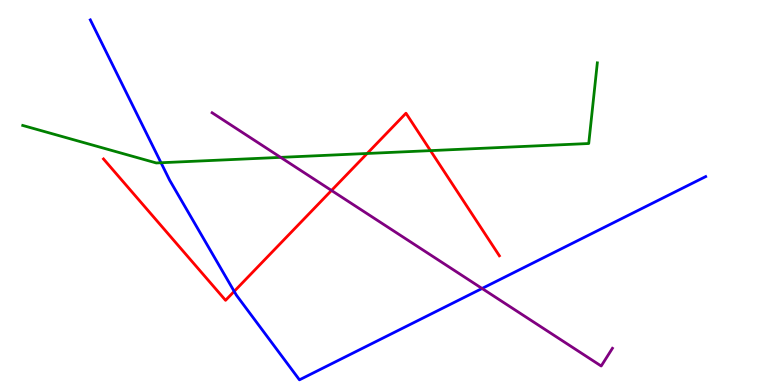[{'lines': ['blue', 'red'], 'intersections': [{'x': 3.02, 'y': 2.43}]}, {'lines': ['green', 'red'], 'intersections': [{'x': 4.74, 'y': 6.01}, {'x': 5.55, 'y': 6.09}]}, {'lines': ['purple', 'red'], 'intersections': [{'x': 4.28, 'y': 5.05}]}, {'lines': ['blue', 'green'], 'intersections': [{'x': 2.08, 'y': 5.77}]}, {'lines': ['blue', 'purple'], 'intersections': [{'x': 6.22, 'y': 2.51}]}, {'lines': ['green', 'purple'], 'intersections': [{'x': 3.62, 'y': 5.91}]}]